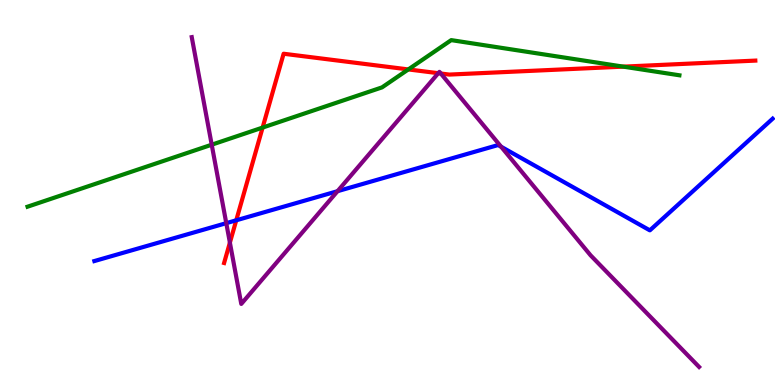[{'lines': ['blue', 'red'], 'intersections': [{'x': 3.05, 'y': 4.28}]}, {'lines': ['green', 'red'], 'intersections': [{'x': 3.39, 'y': 6.69}, {'x': 5.27, 'y': 8.2}, {'x': 8.04, 'y': 8.27}]}, {'lines': ['purple', 'red'], 'intersections': [{'x': 2.97, 'y': 3.7}, {'x': 5.66, 'y': 8.1}, {'x': 5.69, 'y': 8.09}]}, {'lines': ['blue', 'green'], 'intersections': []}, {'lines': ['blue', 'purple'], 'intersections': [{'x': 2.92, 'y': 4.2}, {'x': 4.36, 'y': 5.03}, {'x': 6.47, 'y': 6.19}]}, {'lines': ['green', 'purple'], 'intersections': [{'x': 2.73, 'y': 6.24}]}]